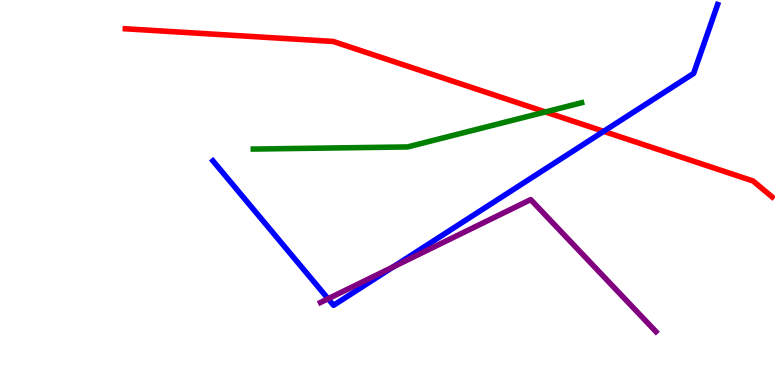[{'lines': ['blue', 'red'], 'intersections': [{'x': 7.79, 'y': 6.59}]}, {'lines': ['green', 'red'], 'intersections': [{'x': 7.04, 'y': 7.09}]}, {'lines': ['purple', 'red'], 'intersections': []}, {'lines': ['blue', 'green'], 'intersections': []}, {'lines': ['blue', 'purple'], 'intersections': [{'x': 4.23, 'y': 2.24}, {'x': 5.07, 'y': 3.07}]}, {'lines': ['green', 'purple'], 'intersections': []}]